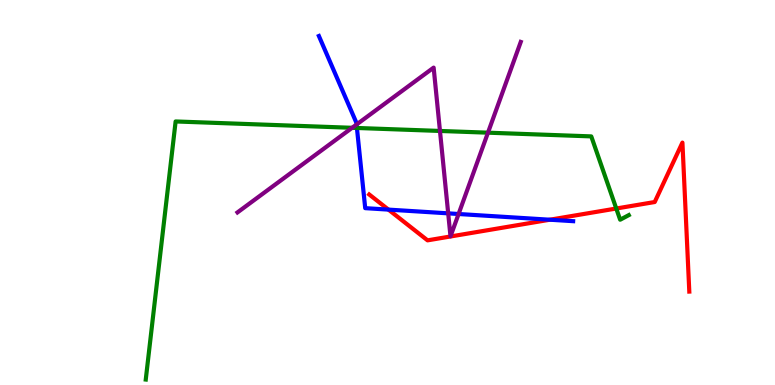[{'lines': ['blue', 'red'], 'intersections': [{'x': 5.01, 'y': 4.56}, {'x': 7.09, 'y': 4.29}]}, {'lines': ['green', 'red'], 'intersections': [{'x': 7.95, 'y': 4.58}]}, {'lines': ['purple', 'red'], 'intersections': []}, {'lines': ['blue', 'green'], 'intersections': [{'x': 4.61, 'y': 6.68}]}, {'lines': ['blue', 'purple'], 'intersections': [{'x': 4.6, 'y': 6.77}, {'x': 5.78, 'y': 4.46}, {'x': 5.92, 'y': 4.44}]}, {'lines': ['green', 'purple'], 'intersections': [{'x': 4.54, 'y': 6.68}, {'x': 5.68, 'y': 6.6}, {'x': 6.3, 'y': 6.55}]}]